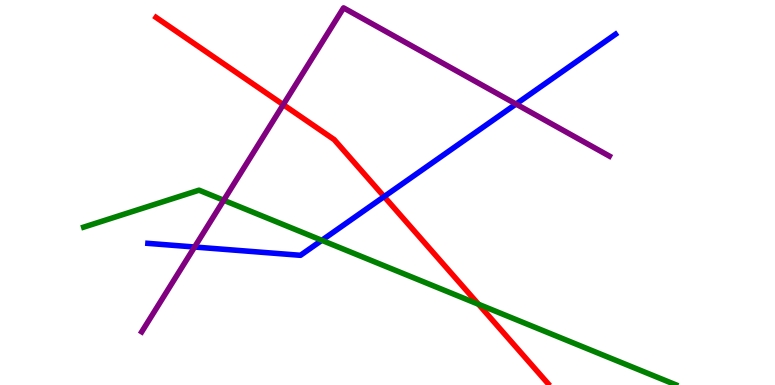[{'lines': ['blue', 'red'], 'intersections': [{'x': 4.96, 'y': 4.89}]}, {'lines': ['green', 'red'], 'intersections': [{'x': 6.17, 'y': 2.1}]}, {'lines': ['purple', 'red'], 'intersections': [{'x': 3.65, 'y': 7.28}]}, {'lines': ['blue', 'green'], 'intersections': [{'x': 4.15, 'y': 3.76}]}, {'lines': ['blue', 'purple'], 'intersections': [{'x': 2.51, 'y': 3.58}, {'x': 6.66, 'y': 7.3}]}, {'lines': ['green', 'purple'], 'intersections': [{'x': 2.89, 'y': 4.8}]}]